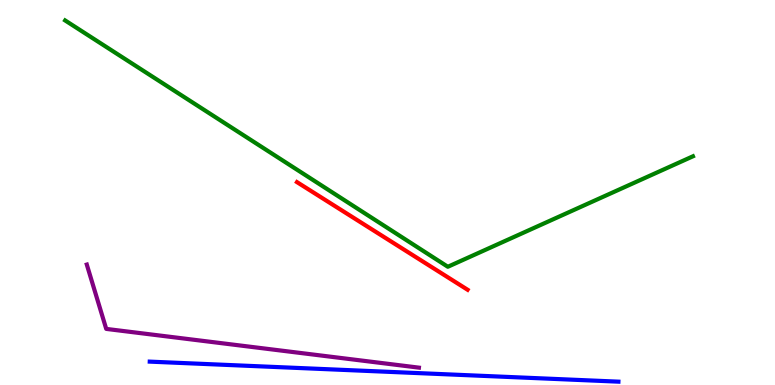[{'lines': ['blue', 'red'], 'intersections': []}, {'lines': ['green', 'red'], 'intersections': []}, {'lines': ['purple', 'red'], 'intersections': []}, {'lines': ['blue', 'green'], 'intersections': []}, {'lines': ['blue', 'purple'], 'intersections': []}, {'lines': ['green', 'purple'], 'intersections': []}]